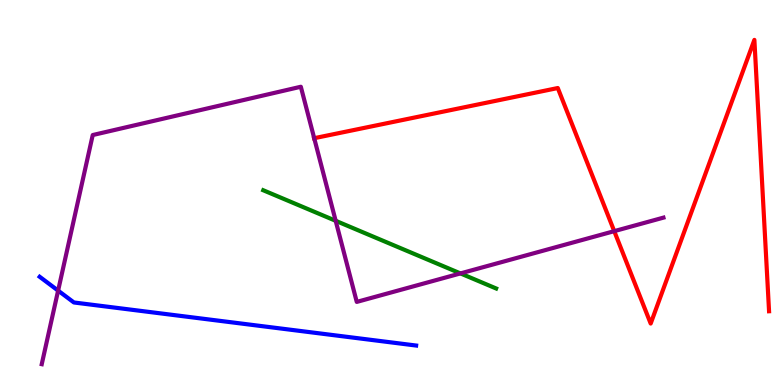[{'lines': ['blue', 'red'], 'intersections': []}, {'lines': ['green', 'red'], 'intersections': []}, {'lines': ['purple', 'red'], 'intersections': [{'x': 4.05, 'y': 6.41}, {'x': 7.93, 'y': 4.0}]}, {'lines': ['blue', 'green'], 'intersections': []}, {'lines': ['blue', 'purple'], 'intersections': [{'x': 0.75, 'y': 2.45}]}, {'lines': ['green', 'purple'], 'intersections': [{'x': 4.33, 'y': 4.26}, {'x': 5.94, 'y': 2.9}]}]